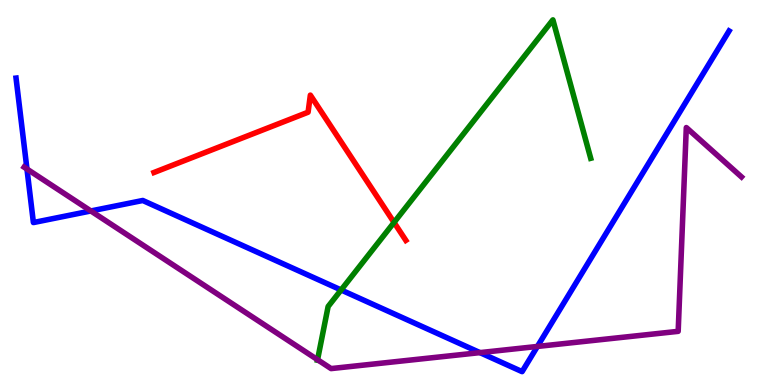[{'lines': ['blue', 'red'], 'intersections': []}, {'lines': ['green', 'red'], 'intersections': [{'x': 5.08, 'y': 4.22}]}, {'lines': ['purple', 'red'], 'intersections': []}, {'lines': ['blue', 'green'], 'intersections': [{'x': 4.4, 'y': 2.47}]}, {'lines': ['blue', 'purple'], 'intersections': [{'x': 0.348, 'y': 5.61}, {'x': 1.17, 'y': 4.52}, {'x': 6.19, 'y': 0.841}, {'x': 6.93, 'y': 1.0}]}, {'lines': ['green', 'purple'], 'intersections': [{'x': 4.1, 'y': 0.657}]}]